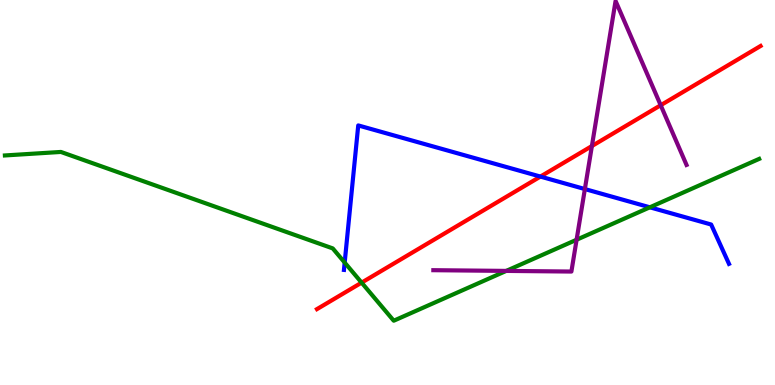[{'lines': ['blue', 'red'], 'intersections': [{'x': 6.97, 'y': 5.41}]}, {'lines': ['green', 'red'], 'intersections': [{'x': 4.67, 'y': 2.66}]}, {'lines': ['purple', 'red'], 'intersections': [{'x': 7.64, 'y': 6.21}, {'x': 8.53, 'y': 7.27}]}, {'lines': ['blue', 'green'], 'intersections': [{'x': 4.45, 'y': 3.18}, {'x': 8.39, 'y': 4.62}]}, {'lines': ['blue', 'purple'], 'intersections': [{'x': 7.55, 'y': 5.09}]}, {'lines': ['green', 'purple'], 'intersections': [{'x': 6.53, 'y': 2.96}, {'x': 7.44, 'y': 3.77}]}]